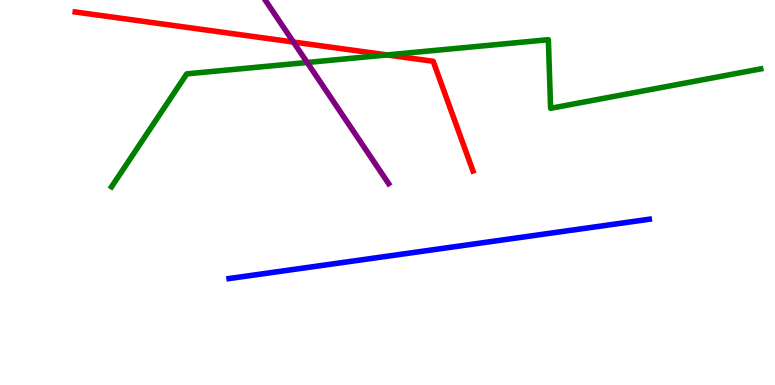[{'lines': ['blue', 'red'], 'intersections': []}, {'lines': ['green', 'red'], 'intersections': [{'x': 4.99, 'y': 8.57}]}, {'lines': ['purple', 'red'], 'intersections': [{'x': 3.79, 'y': 8.91}]}, {'lines': ['blue', 'green'], 'intersections': []}, {'lines': ['blue', 'purple'], 'intersections': []}, {'lines': ['green', 'purple'], 'intersections': [{'x': 3.96, 'y': 8.38}]}]